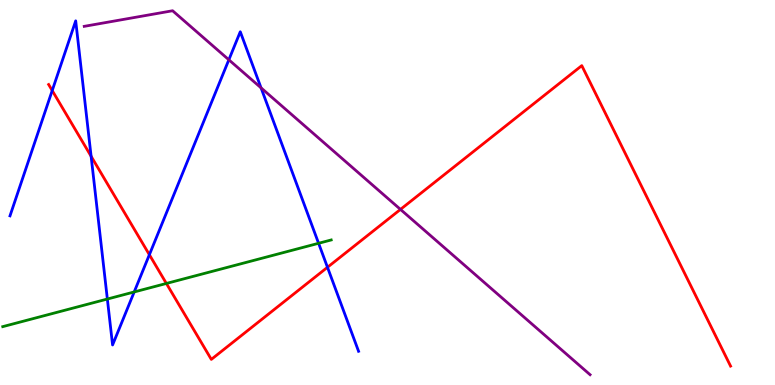[{'lines': ['blue', 'red'], 'intersections': [{'x': 0.674, 'y': 7.65}, {'x': 1.18, 'y': 5.94}, {'x': 1.93, 'y': 3.38}, {'x': 4.23, 'y': 3.06}]}, {'lines': ['green', 'red'], 'intersections': [{'x': 2.15, 'y': 2.64}]}, {'lines': ['purple', 'red'], 'intersections': [{'x': 5.17, 'y': 4.56}]}, {'lines': ['blue', 'green'], 'intersections': [{'x': 1.39, 'y': 2.23}, {'x': 1.73, 'y': 2.42}, {'x': 4.11, 'y': 3.68}]}, {'lines': ['blue', 'purple'], 'intersections': [{'x': 2.95, 'y': 8.45}, {'x': 3.37, 'y': 7.72}]}, {'lines': ['green', 'purple'], 'intersections': []}]